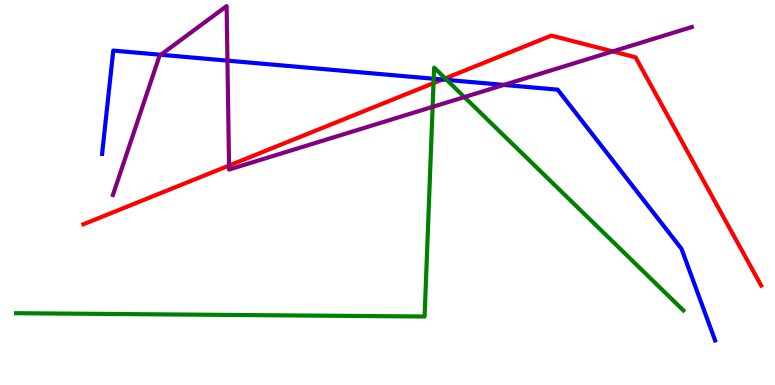[{'lines': ['blue', 'red'], 'intersections': [{'x': 5.71, 'y': 7.93}]}, {'lines': ['green', 'red'], 'intersections': [{'x': 5.59, 'y': 7.84}, {'x': 5.74, 'y': 7.96}]}, {'lines': ['purple', 'red'], 'intersections': [{'x': 2.96, 'y': 5.7}, {'x': 7.91, 'y': 8.66}]}, {'lines': ['blue', 'green'], 'intersections': [{'x': 5.6, 'y': 7.95}, {'x': 5.76, 'y': 7.92}]}, {'lines': ['blue', 'purple'], 'intersections': [{'x': 2.07, 'y': 8.58}, {'x': 2.93, 'y': 8.43}, {'x': 6.5, 'y': 7.79}]}, {'lines': ['green', 'purple'], 'intersections': [{'x': 5.58, 'y': 7.22}, {'x': 5.99, 'y': 7.48}]}]